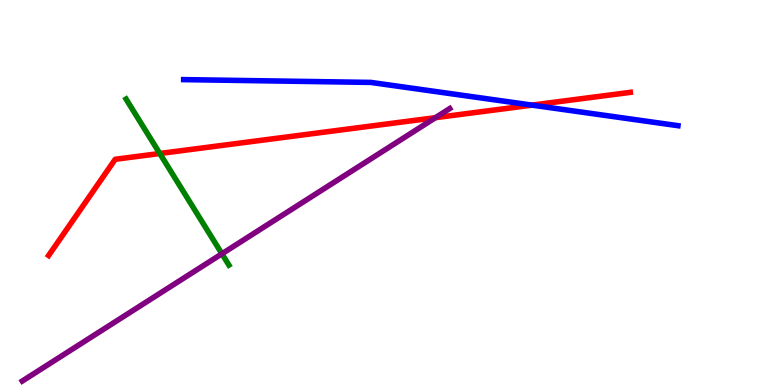[{'lines': ['blue', 'red'], 'intersections': [{'x': 6.86, 'y': 7.27}]}, {'lines': ['green', 'red'], 'intersections': [{'x': 2.06, 'y': 6.01}]}, {'lines': ['purple', 'red'], 'intersections': [{'x': 5.62, 'y': 6.94}]}, {'lines': ['blue', 'green'], 'intersections': []}, {'lines': ['blue', 'purple'], 'intersections': []}, {'lines': ['green', 'purple'], 'intersections': [{'x': 2.86, 'y': 3.41}]}]